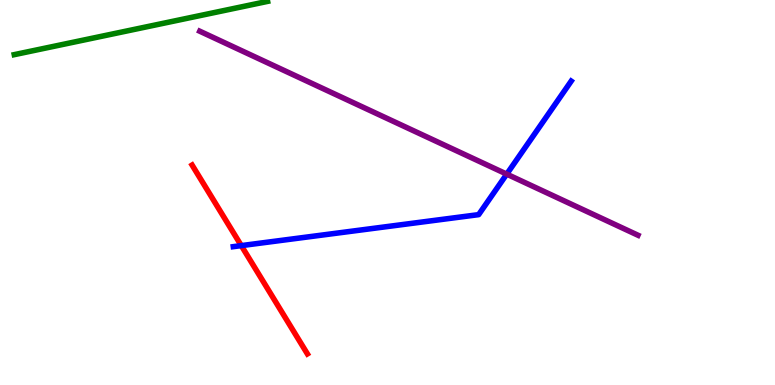[{'lines': ['blue', 'red'], 'intersections': [{'x': 3.11, 'y': 3.62}]}, {'lines': ['green', 'red'], 'intersections': []}, {'lines': ['purple', 'red'], 'intersections': []}, {'lines': ['blue', 'green'], 'intersections': []}, {'lines': ['blue', 'purple'], 'intersections': [{'x': 6.54, 'y': 5.48}]}, {'lines': ['green', 'purple'], 'intersections': []}]